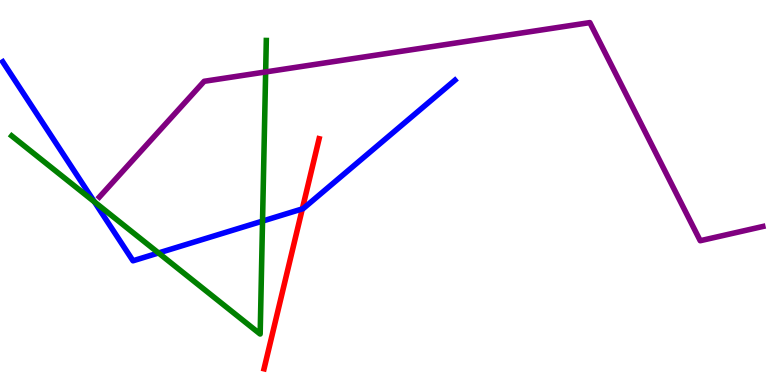[{'lines': ['blue', 'red'], 'intersections': [{'x': 3.9, 'y': 4.57}]}, {'lines': ['green', 'red'], 'intersections': []}, {'lines': ['purple', 'red'], 'intersections': []}, {'lines': ['blue', 'green'], 'intersections': [{'x': 1.22, 'y': 4.76}, {'x': 2.05, 'y': 3.43}, {'x': 3.39, 'y': 4.26}]}, {'lines': ['blue', 'purple'], 'intersections': []}, {'lines': ['green', 'purple'], 'intersections': [{'x': 3.43, 'y': 8.13}]}]